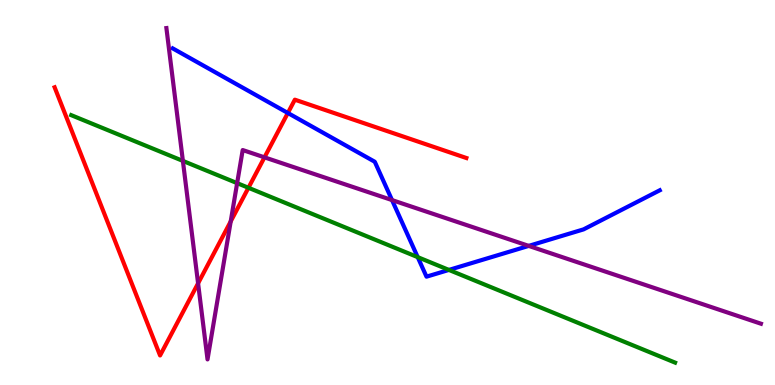[{'lines': ['blue', 'red'], 'intersections': [{'x': 3.71, 'y': 7.07}]}, {'lines': ['green', 'red'], 'intersections': [{'x': 3.21, 'y': 5.12}]}, {'lines': ['purple', 'red'], 'intersections': [{'x': 2.56, 'y': 2.64}, {'x': 2.98, 'y': 4.25}, {'x': 3.41, 'y': 5.91}]}, {'lines': ['blue', 'green'], 'intersections': [{'x': 5.39, 'y': 3.32}, {'x': 5.79, 'y': 2.99}]}, {'lines': ['blue', 'purple'], 'intersections': [{'x': 5.06, 'y': 4.8}, {'x': 6.82, 'y': 3.61}]}, {'lines': ['green', 'purple'], 'intersections': [{'x': 2.36, 'y': 5.82}, {'x': 3.06, 'y': 5.24}]}]